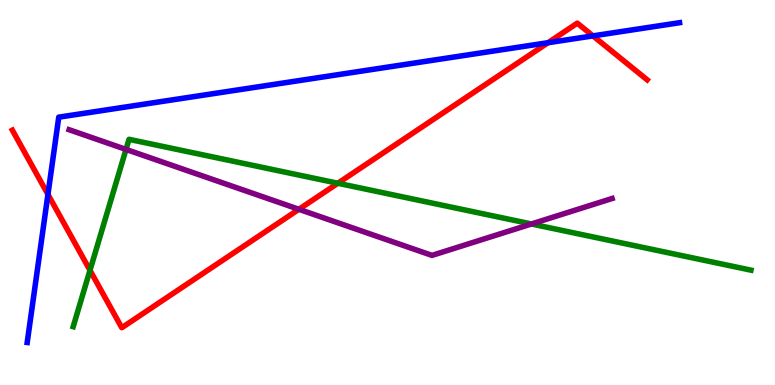[{'lines': ['blue', 'red'], 'intersections': [{'x': 0.619, 'y': 4.95}, {'x': 7.07, 'y': 8.89}, {'x': 7.65, 'y': 9.07}]}, {'lines': ['green', 'red'], 'intersections': [{'x': 1.16, 'y': 2.98}, {'x': 4.36, 'y': 5.24}]}, {'lines': ['purple', 'red'], 'intersections': [{'x': 3.86, 'y': 4.56}]}, {'lines': ['blue', 'green'], 'intersections': []}, {'lines': ['blue', 'purple'], 'intersections': []}, {'lines': ['green', 'purple'], 'intersections': [{'x': 1.63, 'y': 6.12}, {'x': 6.86, 'y': 4.18}]}]